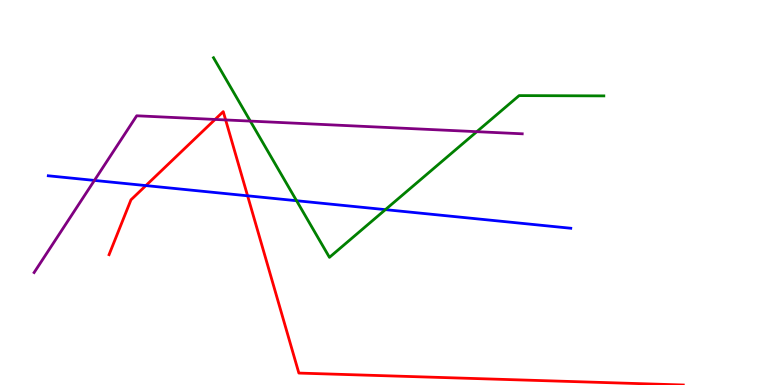[{'lines': ['blue', 'red'], 'intersections': [{'x': 1.88, 'y': 5.18}, {'x': 3.19, 'y': 4.91}]}, {'lines': ['green', 'red'], 'intersections': []}, {'lines': ['purple', 'red'], 'intersections': [{'x': 2.78, 'y': 6.9}, {'x': 2.91, 'y': 6.88}]}, {'lines': ['blue', 'green'], 'intersections': [{'x': 3.83, 'y': 4.79}, {'x': 4.97, 'y': 4.55}]}, {'lines': ['blue', 'purple'], 'intersections': [{'x': 1.22, 'y': 5.31}]}, {'lines': ['green', 'purple'], 'intersections': [{'x': 3.23, 'y': 6.85}, {'x': 6.15, 'y': 6.58}]}]